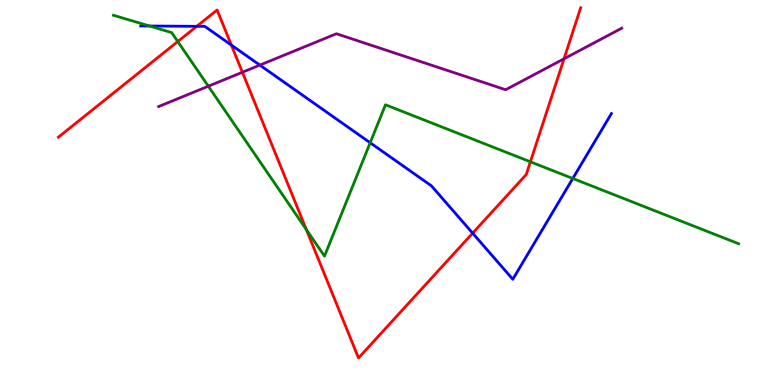[{'lines': ['blue', 'red'], 'intersections': [{'x': 2.54, 'y': 9.32}, {'x': 2.99, 'y': 8.83}, {'x': 6.1, 'y': 3.94}]}, {'lines': ['green', 'red'], 'intersections': [{'x': 2.29, 'y': 8.92}, {'x': 3.95, 'y': 4.04}, {'x': 6.84, 'y': 5.8}]}, {'lines': ['purple', 'red'], 'intersections': [{'x': 3.13, 'y': 8.12}, {'x': 7.28, 'y': 8.47}]}, {'lines': ['blue', 'green'], 'intersections': [{'x': 1.93, 'y': 9.32}, {'x': 4.78, 'y': 6.29}, {'x': 7.39, 'y': 5.36}]}, {'lines': ['blue', 'purple'], 'intersections': [{'x': 3.35, 'y': 8.31}]}, {'lines': ['green', 'purple'], 'intersections': [{'x': 2.69, 'y': 7.76}]}]